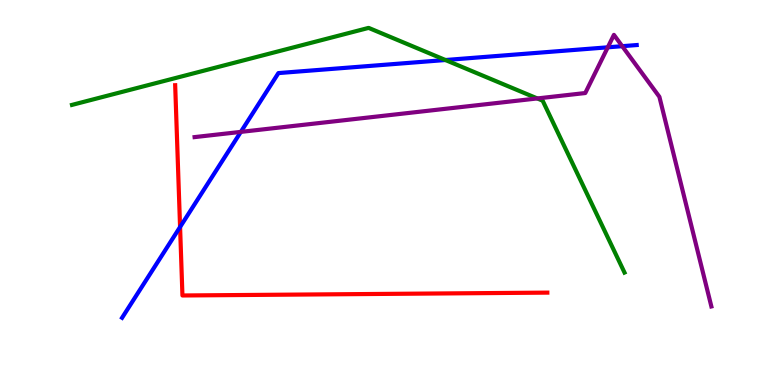[{'lines': ['blue', 'red'], 'intersections': [{'x': 2.32, 'y': 4.1}]}, {'lines': ['green', 'red'], 'intersections': []}, {'lines': ['purple', 'red'], 'intersections': []}, {'lines': ['blue', 'green'], 'intersections': [{'x': 5.75, 'y': 8.44}]}, {'lines': ['blue', 'purple'], 'intersections': [{'x': 3.11, 'y': 6.57}, {'x': 7.84, 'y': 8.77}, {'x': 8.03, 'y': 8.8}]}, {'lines': ['green', 'purple'], 'intersections': [{'x': 6.93, 'y': 7.44}]}]